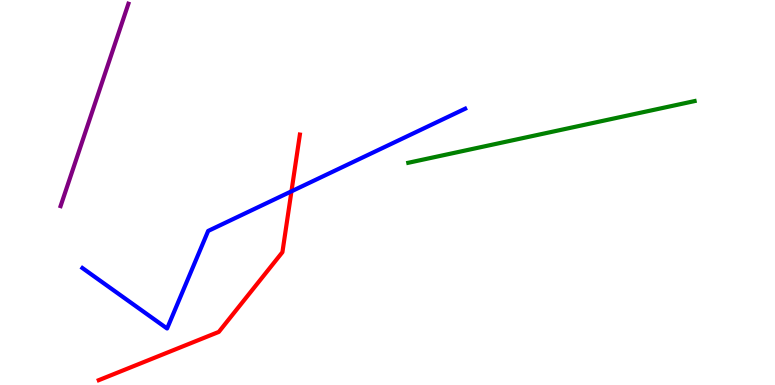[{'lines': ['blue', 'red'], 'intersections': [{'x': 3.76, 'y': 5.03}]}, {'lines': ['green', 'red'], 'intersections': []}, {'lines': ['purple', 'red'], 'intersections': []}, {'lines': ['blue', 'green'], 'intersections': []}, {'lines': ['blue', 'purple'], 'intersections': []}, {'lines': ['green', 'purple'], 'intersections': []}]